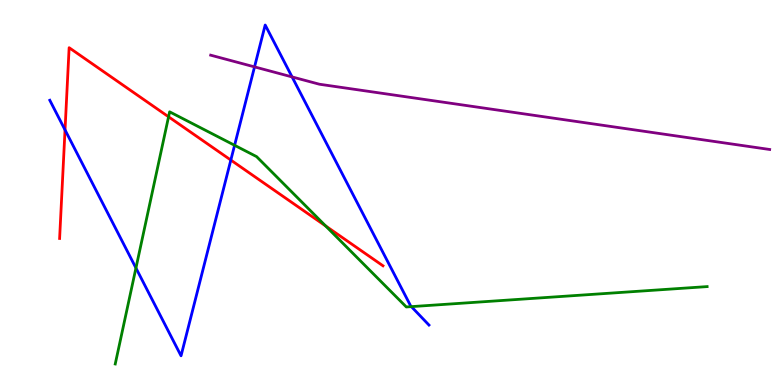[{'lines': ['blue', 'red'], 'intersections': [{'x': 0.839, 'y': 6.63}, {'x': 2.98, 'y': 5.84}]}, {'lines': ['green', 'red'], 'intersections': [{'x': 2.18, 'y': 6.97}, {'x': 4.2, 'y': 4.13}]}, {'lines': ['purple', 'red'], 'intersections': []}, {'lines': ['blue', 'green'], 'intersections': [{'x': 1.75, 'y': 3.04}, {'x': 3.03, 'y': 6.23}, {'x': 5.31, 'y': 2.04}]}, {'lines': ['blue', 'purple'], 'intersections': [{'x': 3.28, 'y': 8.26}, {'x': 3.77, 'y': 8.0}]}, {'lines': ['green', 'purple'], 'intersections': []}]